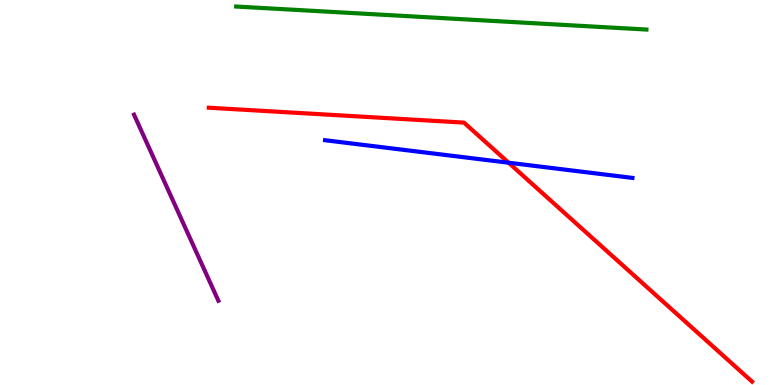[{'lines': ['blue', 'red'], 'intersections': [{'x': 6.56, 'y': 5.77}]}, {'lines': ['green', 'red'], 'intersections': []}, {'lines': ['purple', 'red'], 'intersections': []}, {'lines': ['blue', 'green'], 'intersections': []}, {'lines': ['blue', 'purple'], 'intersections': []}, {'lines': ['green', 'purple'], 'intersections': []}]